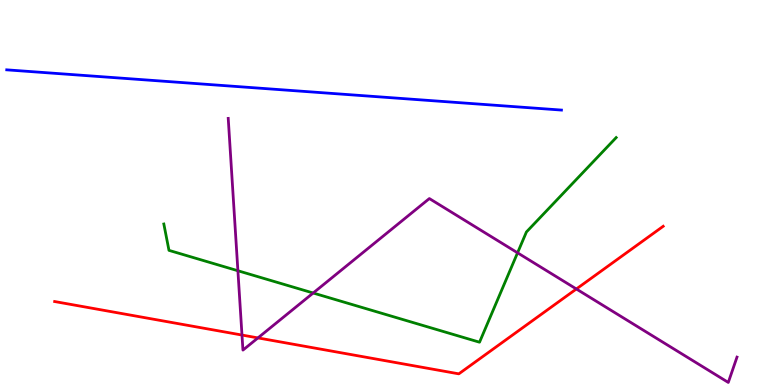[{'lines': ['blue', 'red'], 'intersections': []}, {'lines': ['green', 'red'], 'intersections': []}, {'lines': ['purple', 'red'], 'intersections': [{'x': 3.12, 'y': 1.3}, {'x': 3.33, 'y': 1.22}, {'x': 7.44, 'y': 2.49}]}, {'lines': ['blue', 'green'], 'intersections': []}, {'lines': ['blue', 'purple'], 'intersections': []}, {'lines': ['green', 'purple'], 'intersections': [{'x': 3.07, 'y': 2.97}, {'x': 4.04, 'y': 2.39}, {'x': 6.68, 'y': 3.43}]}]